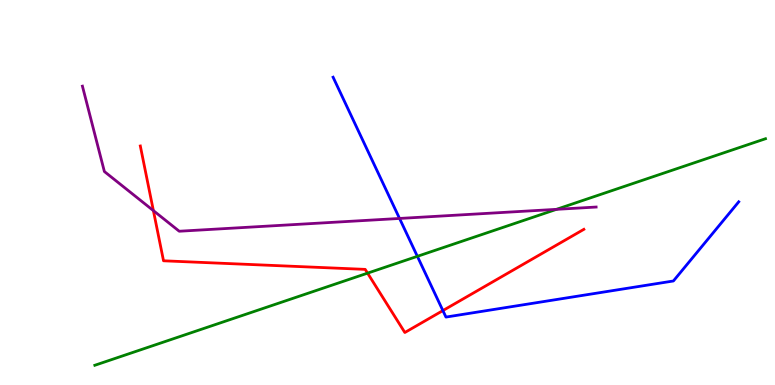[{'lines': ['blue', 'red'], 'intersections': [{'x': 5.71, 'y': 1.93}]}, {'lines': ['green', 'red'], 'intersections': [{'x': 4.74, 'y': 2.91}]}, {'lines': ['purple', 'red'], 'intersections': [{'x': 1.98, 'y': 4.53}]}, {'lines': ['blue', 'green'], 'intersections': [{'x': 5.39, 'y': 3.34}]}, {'lines': ['blue', 'purple'], 'intersections': [{'x': 5.16, 'y': 4.33}]}, {'lines': ['green', 'purple'], 'intersections': [{'x': 7.18, 'y': 4.56}]}]